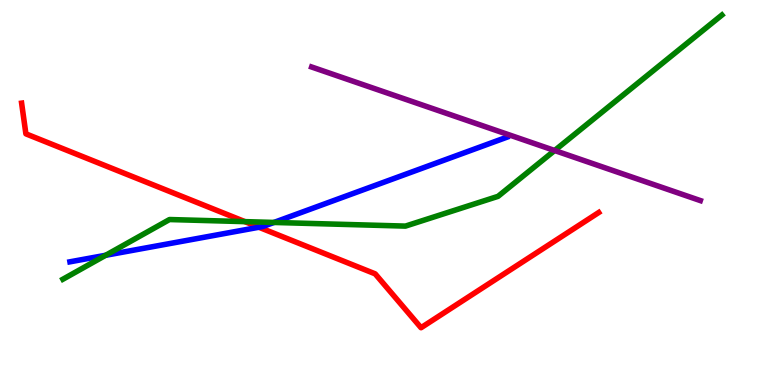[{'lines': ['blue', 'red'], 'intersections': [{'x': 3.34, 'y': 4.1}]}, {'lines': ['green', 'red'], 'intersections': [{'x': 3.16, 'y': 4.24}]}, {'lines': ['purple', 'red'], 'intersections': []}, {'lines': ['blue', 'green'], 'intersections': [{'x': 1.36, 'y': 3.37}, {'x': 3.54, 'y': 4.22}]}, {'lines': ['blue', 'purple'], 'intersections': []}, {'lines': ['green', 'purple'], 'intersections': [{'x': 7.16, 'y': 6.09}]}]